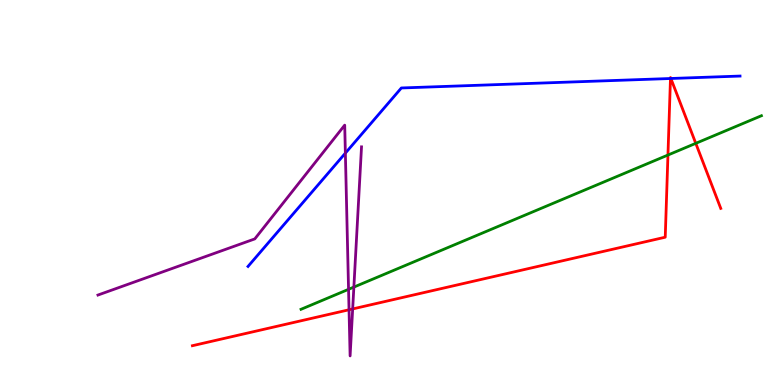[{'lines': ['blue', 'red'], 'intersections': [{'x': 8.65, 'y': 7.96}, {'x': 8.66, 'y': 7.96}]}, {'lines': ['green', 'red'], 'intersections': [{'x': 8.62, 'y': 5.97}, {'x': 8.98, 'y': 6.28}]}, {'lines': ['purple', 'red'], 'intersections': [{'x': 4.5, 'y': 1.95}, {'x': 4.55, 'y': 1.98}]}, {'lines': ['blue', 'green'], 'intersections': []}, {'lines': ['blue', 'purple'], 'intersections': [{'x': 4.46, 'y': 6.02}]}, {'lines': ['green', 'purple'], 'intersections': [{'x': 4.5, 'y': 2.49}, {'x': 4.57, 'y': 2.54}]}]